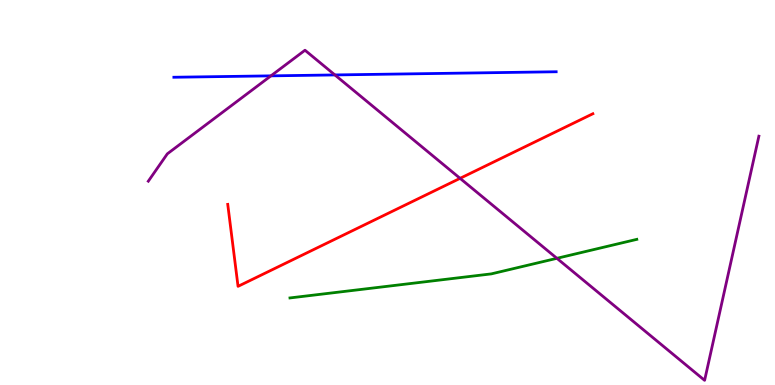[{'lines': ['blue', 'red'], 'intersections': []}, {'lines': ['green', 'red'], 'intersections': []}, {'lines': ['purple', 'red'], 'intersections': [{'x': 5.94, 'y': 5.37}]}, {'lines': ['blue', 'green'], 'intersections': []}, {'lines': ['blue', 'purple'], 'intersections': [{'x': 3.5, 'y': 8.03}, {'x': 4.32, 'y': 8.05}]}, {'lines': ['green', 'purple'], 'intersections': [{'x': 7.19, 'y': 3.29}]}]